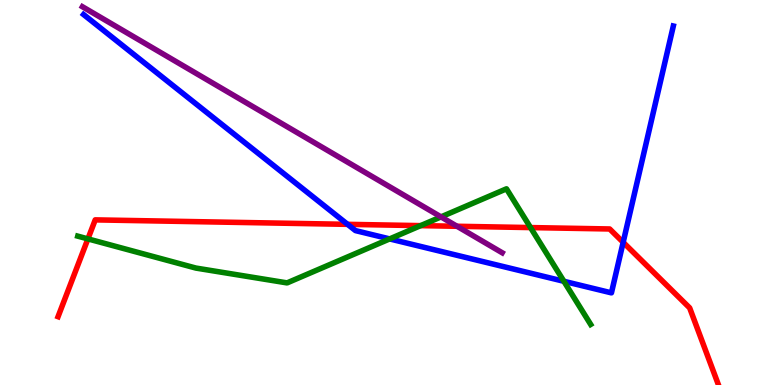[{'lines': ['blue', 'red'], 'intersections': [{'x': 4.49, 'y': 4.17}, {'x': 8.04, 'y': 3.71}]}, {'lines': ['green', 'red'], 'intersections': [{'x': 1.13, 'y': 3.8}, {'x': 5.43, 'y': 4.14}, {'x': 6.85, 'y': 4.09}]}, {'lines': ['purple', 'red'], 'intersections': [{'x': 5.9, 'y': 4.12}]}, {'lines': ['blue', 'green'], 'intersections': [{'x': 5.03, 'y': 3.79}, {'x': 7.28, 'y': 2.69}]}, {'lines': ['blue', 'purple'], 'intersections': []}, {'lines': ['green', 'purple'], 'intersections': [{'x': 5.69, 'y': 4.37}]}]